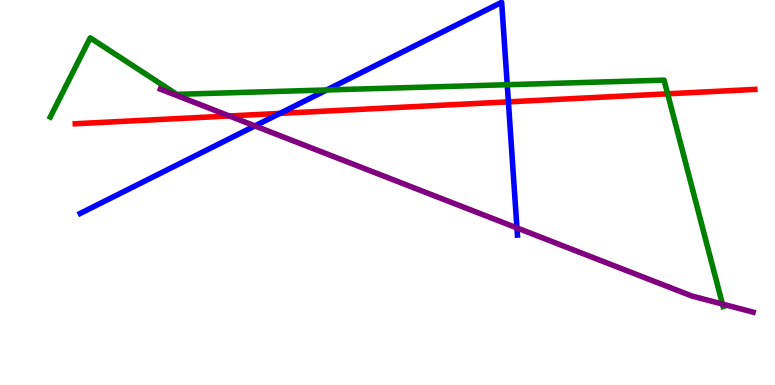[{'lines': ['blue', 'red'], 'intersections': [{'x': 3.61, 'y': 7.05}, {'x': 6.56, 'y': 7.35}]}, {'lines': ['green', 'red'], 'intersections': [{'x': 8.61, 'y': 7.56}]}, {'lines': ['purple', 'red'], 'intersections': [{'x': 2.96, 'y': 6.99}]}, {'lines': ['blue', 'green'], 'intersections': [{'x': 4.22, 'y': 7.66}, {'x': 6.55, 'y': 7.8}]}, {'lines': ['blue', 'purple'], 'intersections': [{'x': 3.29, 'y': 6.73}, {'x': 6.67, 'y': 4.08}]}, {'lines': ['green', 'purple'], 'intersections': [{'x': 9.32, 'y': 2.1}]}]